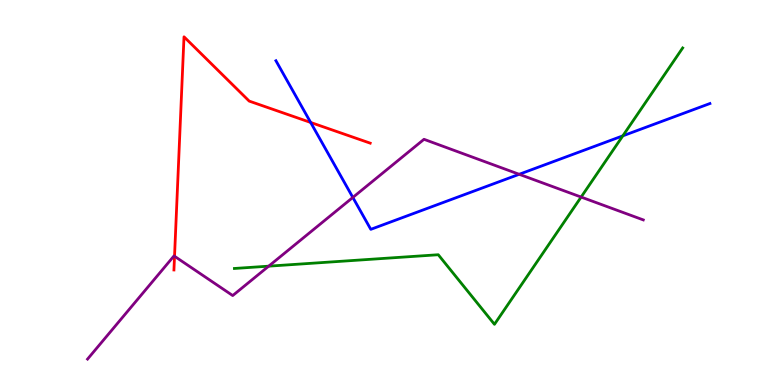[{'lines': ['blue', 'red'], 'intersections': [{'x': 4.01, 'y': 6.82}]}, {'lines': ['green', 'red'], 'intersections': []}, {'lines': ['purple', 'red'], 'intersections': [{'x': 2.25, 'y': 3.34}]}, {'lines': ['blue', 'green'], 'intersections': [{'x': 8.04, 'y': 6.47}]}, {'lines': ['blue', 'purple'], 'intersections': [{'x': 4.55, 'y': 4.87}, {'x': 6.7, 'y': 5.47}]}, {'lines': ['green', 'purple'], 'intersections': [{'x': 3.47, 'y': 3.09}, {'x': 7.5, 'y': 4.88}]}]